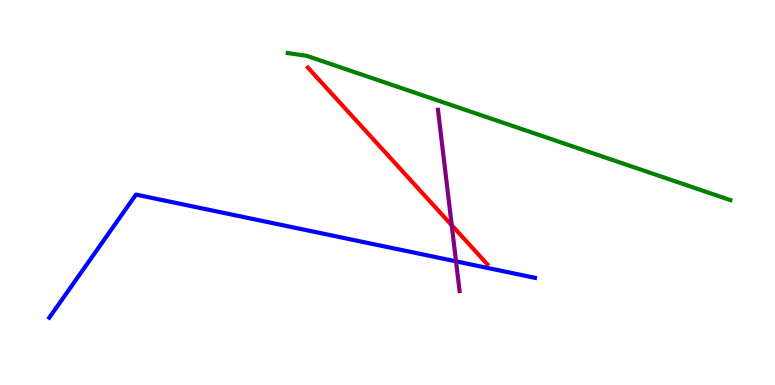[{'lines': ['blue', 'red'], 'intersections': []}, {'lines': ['green', 'red'], 'intersections': []}, {'lines': ['purple', 'red'], 'intersections': [{'x': 5.83, 'y': 4.15}]}, {'lines': ['blue', 'green'], 'intersections': []}, {'lines': ['blue', 'purple'], 'intersections': [{'x': 5.88, 'y': 3.21}]}, {'lines': ['green', 'purple'], 'intersections': []}]